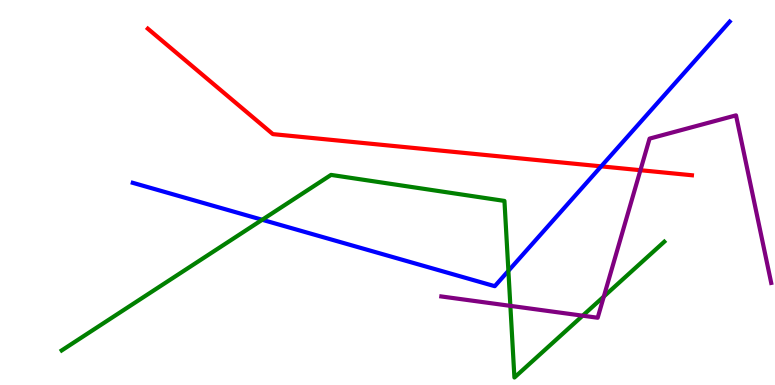[{'lines': ['blue', 'red'], 'intersections': [{'x': 7.76, 'y': 5.68}]}, {'lines': ['green', 'red'], 'intersections': []}, {'lines': ['purple', 'red'], 'intersections': [{'x': 8.26, 'y': 5.58}]}, {'lines': ['blue', 'green'], 'intersections': [{'x': 3.38, 'y': 4.29}, {'x': 6.56, 'y': 2.97}]}, {'lines': ['blue', 'purple'], 'intersections': []}, {'lines': ['green', 'purple'], 'intersections': [{'x': 6.59, 'y': 2.06}, {'x': 7.52, 'y': 1.8}, {'x': 7.79, 'y': 2.3}]}]